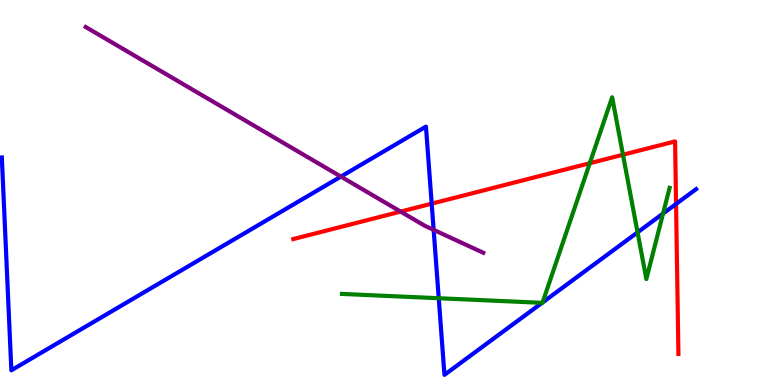[{'lines': ['blue', 'red'], 'intersections': [{'x': 5.57, 'y': 4.71}, {'x': 8.72, 'y': 4.7}]}, {'lines': ['green', 'red'], 'intersections': [{'x': 7.61, 'y': 5.76}, {'x': 8.04, 'y': 5.98}]}, {'lines': ['purple', 'red'], 'intersections': [{'x': 5.17, 'y': 4.5}]}, {'lines': ['blue', 'green'], 'intersections': [{'x': 5.66, 'y': 2.25}, {'x': 6.99, 'y': 2.13}, {'x': 7.0, 'y': 2.14}, {'x': 8.23, 'y': 3.96}, {'x': 8.56, 'y': 4.45}]}, {'lines': ['blue', 'purple'], 'intersections': [{'x': 4.4, 'y': 5.41}, {'x': 5.6, 'y': 4.03}]}, {'lines': ['green', 'purple'], 'intersections': []}]